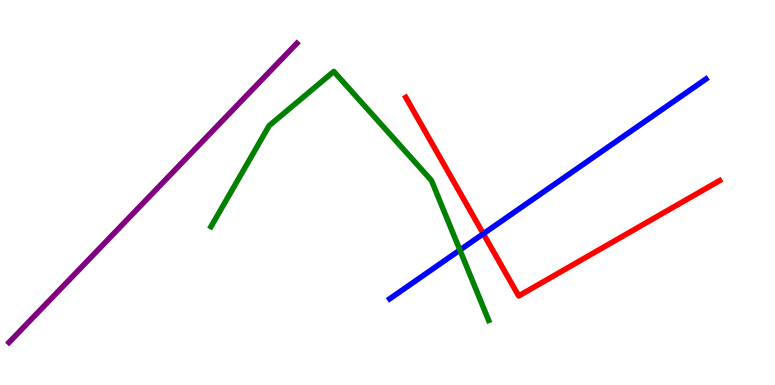[{'lines': ['blue', 'red'], 'intersections': [{'x': 6.24, 'y': 3.93}]}, {'lines': ['green', 'red'], 'intersections': []}, {'lines': ['purple', 'red'], 'intersections': []}, {'lines': ['blue', 'green'], 'intersections': [{'x': 5.93, 'y': 3.51}]}, {'lines': ['blue', 'purple'], 'intersections': []}, {'lines': ['green', 'purple'], 'intersections': []}]